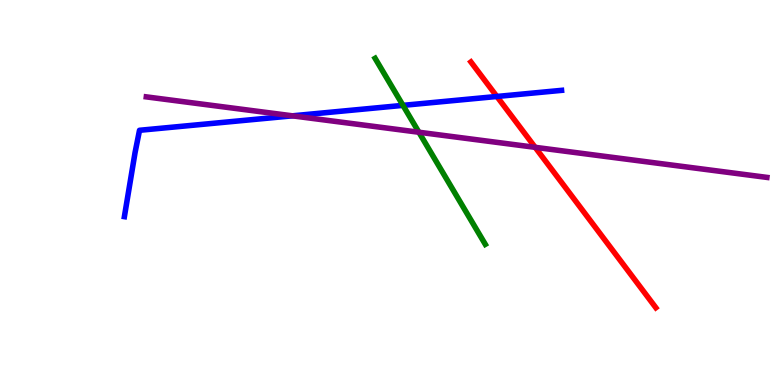[{'lines': ['blue', 'red'], 'intersections': [{'x': 6.41, 'y': 7.49}]}, {'lines': ['green', 'red'], 'intersections': []}, {'lines': ['purple', 'red'], 'intersections': [{'x': 6.91, 'y': 6.17}]}, {'lines': ['blue', 'green'], 'intersections': [{'x': 5.2, 'y': 7.26}]}, {'lines': ['blue', 'purple'], 'intersections': [{'x': 3.77, 'y': 6.99}]}, {'lines': ['green', 'purple'], 'intersections': [{'x': 5.41, 'y': 6.57}]}]